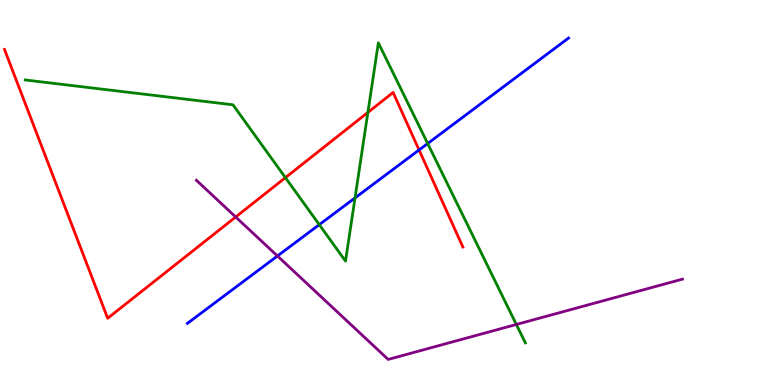[{'lines': ['blue', 'red'], 'intersections': [{'x': 5.41, 'y': 6.1}]}, {'lines': ['green', 'red'], 'intersections': [{'x': 3.68, 'y': 5.39}, {'x': 4.75, 'y': 7.08}]}, {'lines': ['purple', 'red'], 'intersections': [{'x': 3.04, 'y': 4.36}]}, {'lines': ['blue', 'green'], 'intersections': [{'x': 4.12, 'y': 4.16}, {'x': 4.58, 'y': 4.86}, {'x': 5.52, 'y': 6.27}]}, {'lines': ['blue', 'purple'], 'intersections': [{'x': 3.58, 'y': 3.35}]}, {'lines': ['green', 'purple'], 'intersections': [{'x': 6.66, 'y': 1.57}]}]